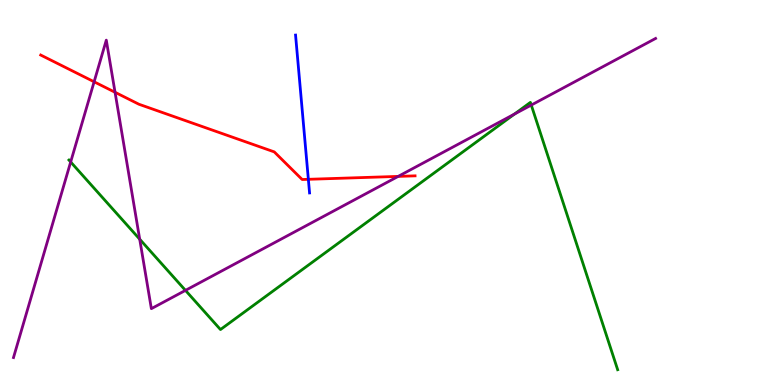[{'lines': ['blue', 'red'], 'intersections': [{'x': 3.98, 'y': 5.34}]}, {'lines': ['green', 'red'], 'intersections': []}, {'lines': ['purple', 'red'], 'intersections': [{'x': 1.21, 'y': 7.88}, {'x': 1.48, 'y': 7.6}, {'x': 5.14, 'y': 5.42}]}, {'lines': ['blue', 'green'], 'intersections': []}, {'lines': ['blue', 'purple'], 'intersections': []}, {'lines': ['green', 'purple'], 'intersections': [{'x': 0.912, 'y': 5.79}, {'x': 1.8, 'y': 3.79}, {'x': 2.39, 'y': 2.46}, {'x': 6.64, 'y': 7.04}, {'x': 6.86, 'y': 7.27}]}]